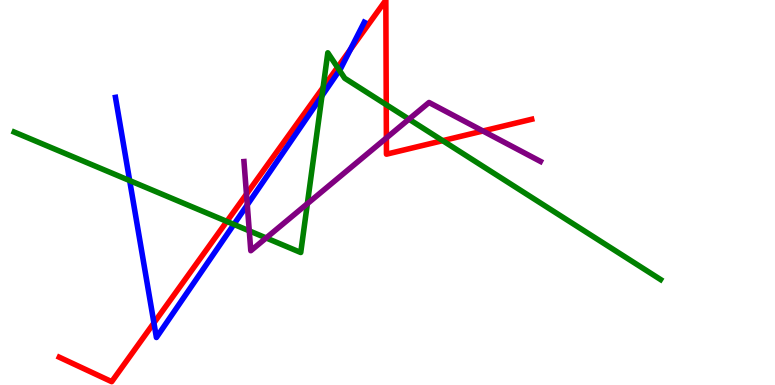[{'lines': ['blue', 'red'], 'intersections': [{'x': 1.99, 'y': 1.61}, {'x': 4.52, 'y': 8.72}]}, {'lines': ['green', 'red'], 'intersections': [{'x': 2.93, 'y': 4.25}, {'x': 4.17, 'y': 7.73}, {'x': 4.36, 'y': 8.25}, {'x': 4.98, 'y': 7.28}, {'x': 5.71, 'y': 6.35}]}, {'lines': ['purple', 'red'], 'intersections': [{'x': 3.18, 'y': 4.96}, {'x': 4.99, 'y': 6.42}, {'x': 6.23, 'y': 6.6}]}, {'lines': ['blue', 'green'], 'intersections': [{'x': 1.67, 'y': 5.31}, {'x': 3.02, 'y': 4.17}, {'x': 4.15, 'y': 7.51}, {'x': 4.38, 'y': 8.17}]}, {'lines': ['blue', 'purple'], 'intersections': [{'x': 3.19, 'y': 4.68}]}, {'lines': ['green', 'purple'], 'intersections': [{'x': 3.22, 'y': 4.0}, {'x': 3.43, 'y': 3.82}, {'x': 3.97, 'y': 4.71}, {'x': 5.28, 'y': 6.9}]}]